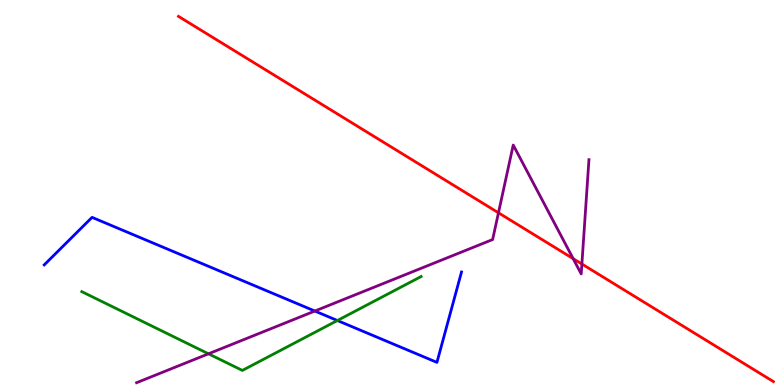[{'lines': ['blue', 'red'], 'intersections': []}, {'lines': ['green', 'red'], 'intersections': []}, {'lines': ['purple', 'red'], 'intersections': [{'x': 6.43, 'y': 4.47}, {'x': 7.4, 'y': 3.28}, {'x': 7.51, 'y': 3.14}]}, {'lines': ['blue', 'green'], 'intersections': [{'x': 4.35, 'y': 1.67}]}, {'lines': ['blue', 'purple'], 'intersections': [{'x': 4.06, 'y': 1.92}]}, {'lines': ['green', 'purple'], 'intersections': [{'x': 2.69, 'y': 0.81}]}]